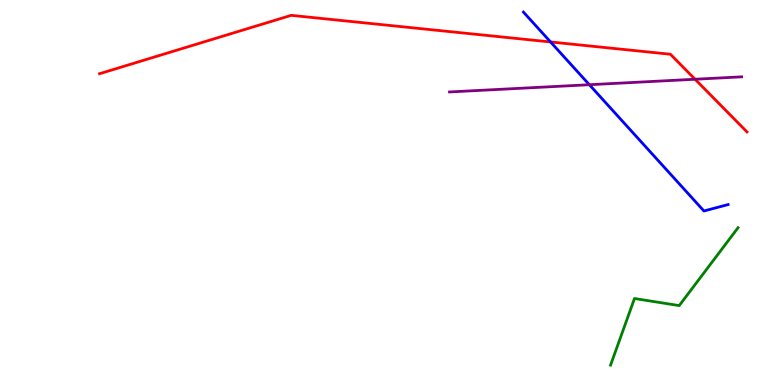[{'lines': ['blue', 'red'], 'intersections': [{'x': 7.1, 'y': 8.91}]}, {'lines': ['green', 'red'], 'intersections': []}, {'lines': ['purple', 'red'], 'intersections': [{'x': 8.97, 'y': 7.94}]}, {'lines': ['blue', 'green'], 'intersections': []}, {'lines': ['blue', 'purple'], 'intersections': [{'x': 7.6, 'y': 7.8}]}, {'lines': ['green', 'purple'], 'intersections': []}]